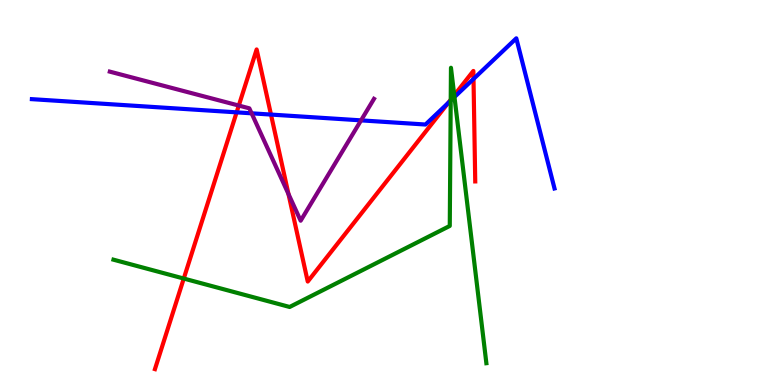[{'lines': ['blue', 'red'], 'intersections': [{'x': 3.05, 'y': 7.08}, {'x': 3.5, 'y': 7.02}, {'x': 5.78, 'y': 7.32}, {'x': 6.11, 'y': 7.95}]}, {'lines': ['green', 'red'], 'intersections': [{'x': 2.37, 'y': 2.76}, {'x': 5.82, 'y': 7.41}, {'x': 5.86, 'y': 7.53}]}, {'lines': ['purple', 'red'], 'intersections': [{'x': 3.08, 'y': 7.26}, {'x': 3.72, 'y': 4.96}]}, {'lines': ['blue', 'green'], 'intersections': [{'x': 5.82, 'y': 7.39}, {'x': 5.86, 'y': 7.48}]}, {'lines': ['blue', 'purple'], 'intersections': [{'x': 3.25, 'y': 7.06}, {'x': 4.66, 'y': 6.87}]}, {'lines': ['green', 'purple'], 'intersections': []}]